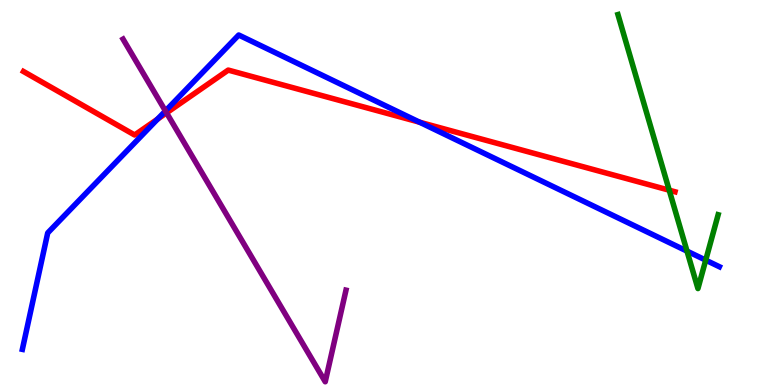[{'lines': ['blue', 'red'], 'intersections': [{'x': 2.03, 'y': 6.91}, {'x': 5.41, 'y': 6.83}]}, {'lines': ['green', 'red'], 'intersections': [{'x': 8.64, 'y': 5.06}]}, {'lines': ['purple', 'red'], 'intersections': [{'x': 2.15, 'y': 7.07}]}, {'lines': ['blue', 'green'], 'intersections': [{'x': 8.86, 'y': 3.48}, {'x': 9.11, 'y': 3.24}]}, {'lines': ['blue', 'purple'], 'intersections': [{'x': 2.13, 'y': 7.12}]}, {'lines': ['green', 'purple'], 'intersections': []}]